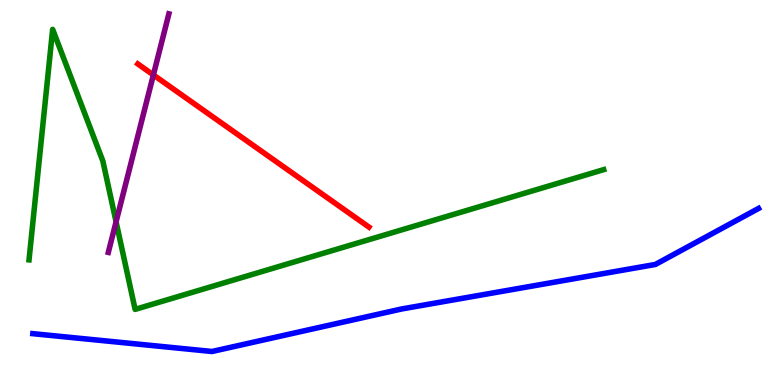[{'lines': ['blue', 'red'], 'intersections': []}, {'lines': ['green', 'red'], 'intersections': []}, {'lines': ['purple', 'red'], 'intersections': [{'x': 1.98, 'y': 8.05}]}, {'lines': ['blue', 'green'], 'intersections': []}, {'lines': ['blue', 'purple'], 'intersections': []}, {'lines': ['green', 'purple'], 'intersections': [{'x': 1.5, 'y': 4.24}]}]